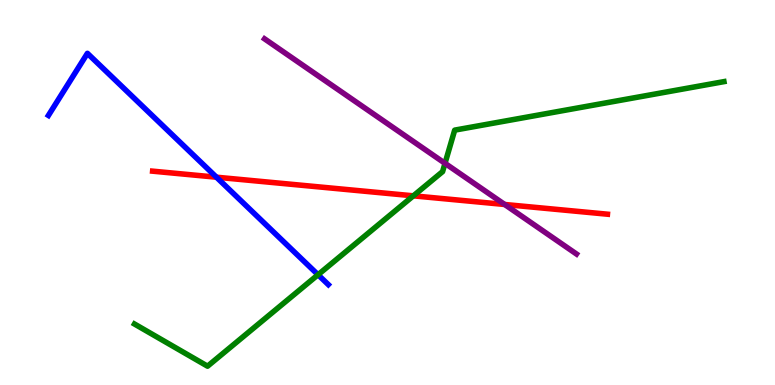[{'lines': ['blue', 'red'], 'intersections': [{'x': 2.79, 'y': 5.4}]}, {'lines': ['green', 'red'], 'intersections': [{'x': 5.33, 'y': 4.91}]}, {'lines': ['purple', 'red'], 'intersections': [{'x': 6.51, 'y': 4.69}]}, {'lines': ['blue', 'green'], 'intersections': [{'x': 4.1, 'y': 2.86}]}, {'lines': ['blue', 'purple'], 'intersections': []}, {'lines': ['green', 'purple'], 'intersections': [{'x': 5.74, 'y': 5.76}]}]